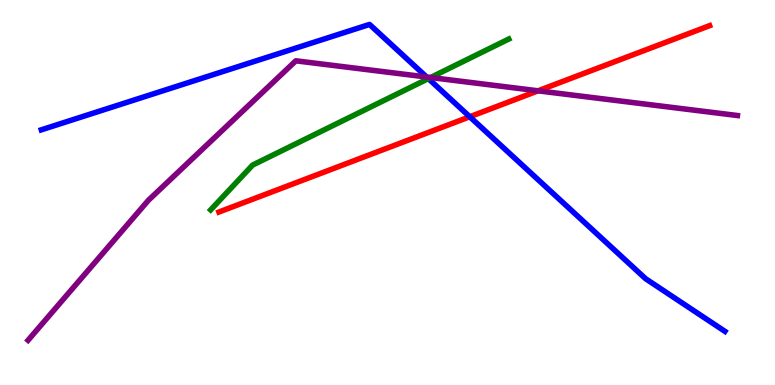[{'lines': ['blue', 'red'], 'intersections': [{'x': 6.06, 'y': 6.97}]}, {'lines': ['green', 'red'], 'intersections': []}, {'lines': ['purple', 'red'], 'intersections': [{'x': 6.94, 'y': 7.64}]}, {'lines': ['blue', 'green'], 'intersections': [{'x': 5.53, 'y': 7.96}]}, {'lines': ['blue', 'purple'], 'intersections': [{'x': 5.5, 'y': 8.0}]}, {'lines': ['green', 'purple'], 'intersections': [{'x': 5.56, 'y': 7.99}]}]